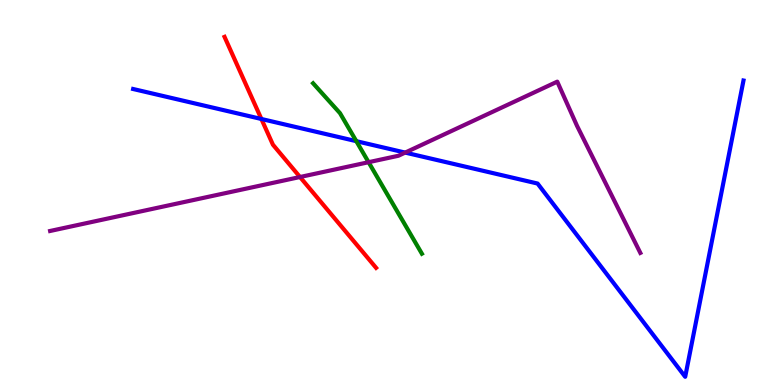[{'lines': ['blue', 'red'], 'intersections': [{'x': 3.37, 'y': 6.91}]}, {'lines': ['green', 'red'], 'intersections': []}, {'lines': ['purple', 'red'], 'intersections': [{'x': 3.87, 'y': 5.4}]}, {'lines': ['blue', 'green'], 'intersections': [{'x': 4.6, 'y': 6.33}]}, {'lines': ['blue', 'purple'], 'intersections': [{'x': 5.23, 'y': 6.04}]}, {'lines': ['green', 'purple'], 'intersections': [{'x': 4.76, 'y': 5.79}]}]